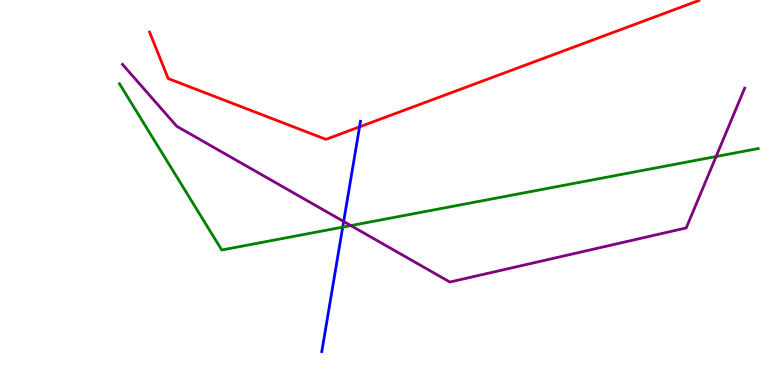[{'lines': ['blue', 'red'], 'intersections': [{'x': 4.64, 'y': 6.71}]}, {'lines': ['green', 'red'], 'intersections': []}, {'lines': ['purple', 'red'], 'intersections': []}, {'lines': ['blue', 'green'], 'intersections': [{'x': 4.42, 'y': 4.1}]}, {'lines': ['blue', 'purple'], 'intersections': [{'x': 4.43, 'y': 4.25}]}, {'lines': ['green', 'purple'], 'intersections': [{'x': 4.53, 'y': 4.14}, {'x': 9.24, 'y': 5.93}]}]